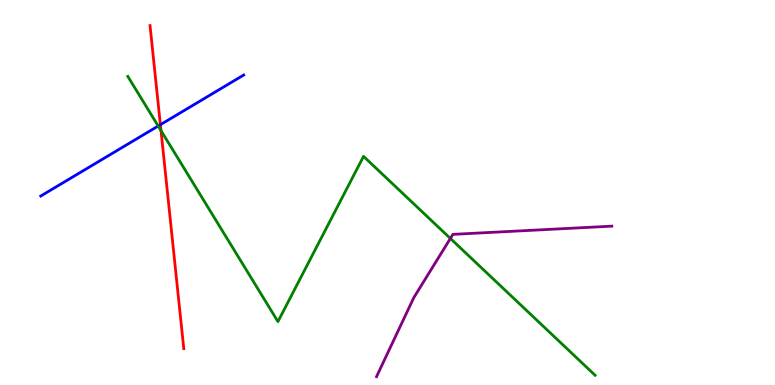[{'lines': ['blue', 'red'], 'intersections': [{'x': 2.07, 'y': 6.76}]}, {'lines': ['green', 'red'], 'intersections': [{'x': 2.08, 'y': 6.61}]}, {'lines': ['purple', 'red'], 'intersections': []}, {'lines': ['blue', 'green'], 'intersections': [{'x': 2.04, 'y': 6.73}]}, {'lines': ['blue', 'purple'], 'intersections': []}, {'lines': ['green', 'purple'], 'intersections': [{'x': 5.81, 'y': 3.81}]}]